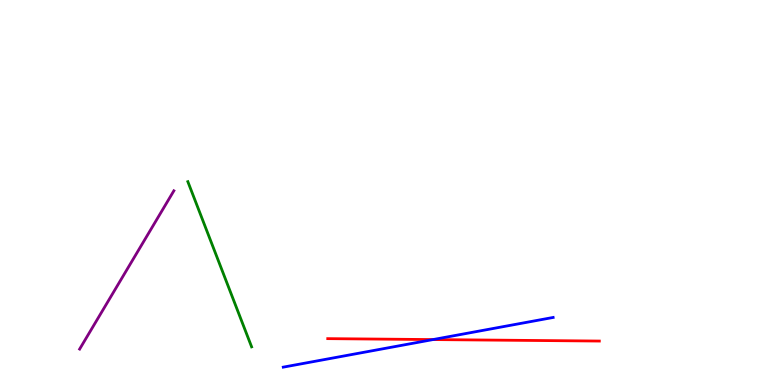[{'lines': ['blue', 'red'], 'intersections': [{'x': 5.59, 'y': 1.18}]}, {'lines': ['green', 'red'], 'intersections': []}, {'lines': ['purple', 'red'], 'intersections': []}, {'lines': ['blue', 'green'], 'intersections': []}, {'lines': ['blue', 'purple'], 'intersections': []}, {'lines': ['green', 'purple'], 'intersections': []}]